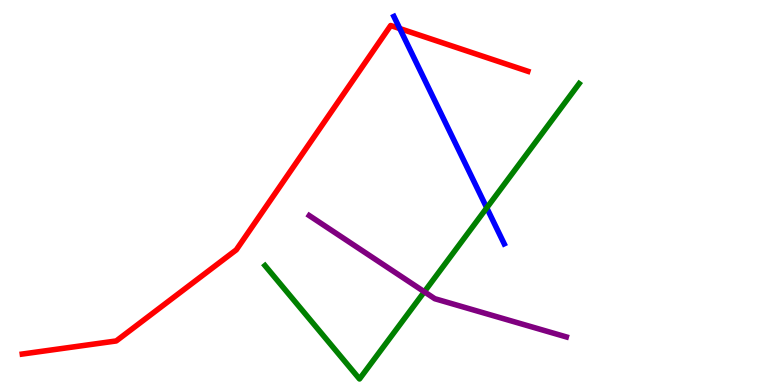[{'lines': ['blue', 'red'], 'intersections': [{'x': 5.16, 'y': 9.26}]}, {'lines': ['green', 'red'], 'intersections': []}, {'lines': ['purple', 'red'], 'intersections': []}, {'lines': ['blue', 'green'], 'intersections': [{'x': 6.28, 'y': 4.6}]}, {'lines': ['blue', 'purple'], 'intersections': []}, {'lines': ['green', 'purple'], 'intersections': [{'x': 5.48, 'y': 2.42}]}]